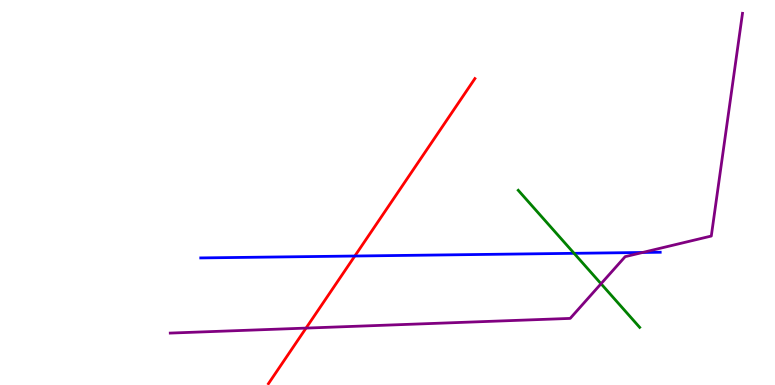[{'lines': ['blue', 'red'], 'intersections': [{'x': 4.58, 'y': 3.35}]}, {'lines': ['green', 'red'], 'intersections': []}, {'lines': ['purple', 'red'], 'intersections': [{'x': 3.95, 'y': 1.48}]}, {'lines': ['blue', 'green'], 'intersections': [{'x': 7.41, 'y': 3.42}]}, {'lines': ['blue', 'purple'], 'intersections': [{'x': 8.29, 'y': 3.44}]}, {'lines': ['green', 'purple'], 'intersections': [{'x': 7.76, 'y': 2.63}]}]